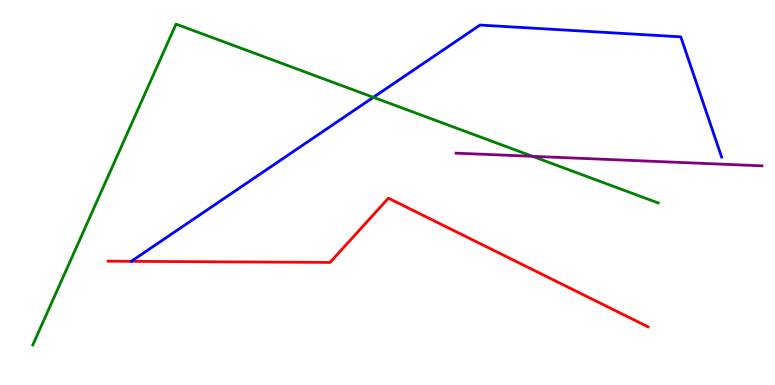[{'lines': ['blue', 'red'], 'intersections': []}, {'lines': ['green', 'red'], 'intersections': []}, {'lines': ['purple', 'red'], 'intersections': []}, {'lines': ['blue', 'green'], 'intersections': [{'x': 4.82, 'y': 7.47}]}, {'lines': ['blue', 'purple'], 'intersections': []}, {'lines': ['green', 'purple'], 'intersections': [{'x': 6.87, 'y': 5.94}]}]